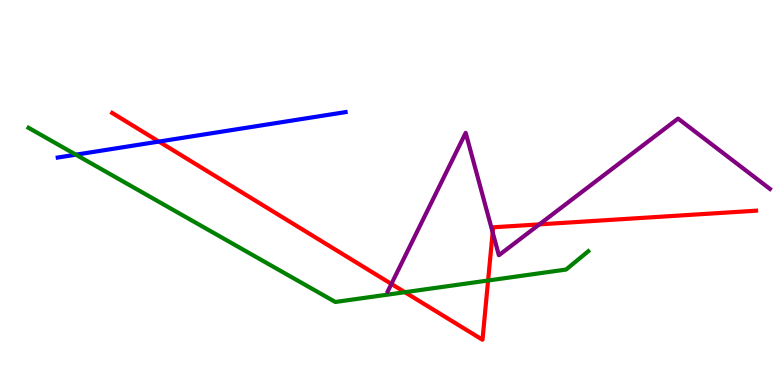[{'lines': ['blue', 'red'], 'intersections': [{'x': 2.05, 'y': 6.32}]}, {'lines': ['green', 'red'], 'intersections': [{'x': 5.22, 'y': 2.41}, {'x': 6.3, 'y': 2.71}]}, {'lines': ['purple', 'red'], 'intersections': [{'x': 5.05, 'y': 2.62}, {'x': 6.36, 'y': 3.97}, {'x': 6.96, 'y': 4.17}]}, {'lines': ['blue', 'green'], 'intersections': [{'x': 0.979, 'y': 5.98}]}, {'lines': ['blue', 'purple'], 'intersections': []}, {'lines': ['green', 'purple'], 'intersections': []}]